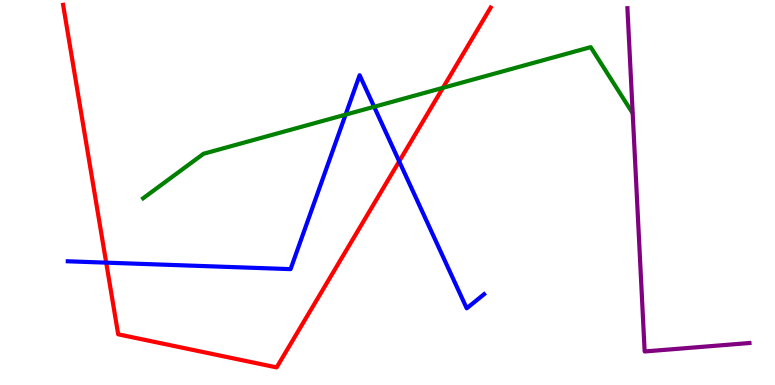[{'lines': ['blue', 'red'], 'intersections': [{'x': 1.37, 'y': 3.18}, {'x': 5.15, 'y': 5.81}]}, {'lines': ['green', 'red'], 'intersections': [{'x': 5.72, 'y': 7.72}]}, {'lines': ['purple', 'red'], 'intersections': []}, {'lines': ['blue', 'green'], 'intersections': [{'x': 4.46, 'y': 7.02}, {'x': 4.83, 'y': 7.23}]}, {'lines': ['blue', 'purple'], 'intersections': []}, {'lines': ['green', 'purple'], 'intersections': []}]